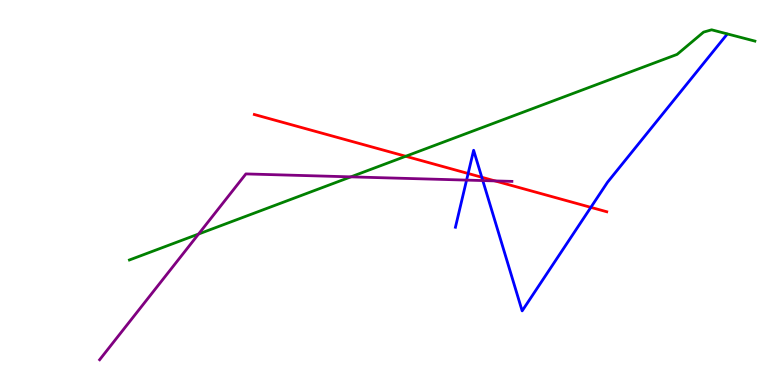[{'lines': ['blue', 'red'], 'intersections': [{'x': 6.04, 'y': 5.49}, {'x': 6.22, 'y': 5.4}, {'x': 7.62, 'y': 4.61}]}, {'lines': ['green', 'red'], 'intersections': [{'x': 5.23, 'y': 5.94}]}, {'lines': ['purple', 'red'], 'intersections': [{'x': 6.39, 'y': 5.3}]}, {'lines': ['blue', 'green'], 'intersections': []}, {'lines': ['blue', 'purple'], 'intersections': [{'x': 6.02, 'y': 5.32}, {'x': 6.23, 'y': 5.31}]}, {'lines': ['green', 'purple'], 'intersections': [{'x': 2.56, 'y': 3.92}, {'x': 4.53, 'y': 5.41}]}]